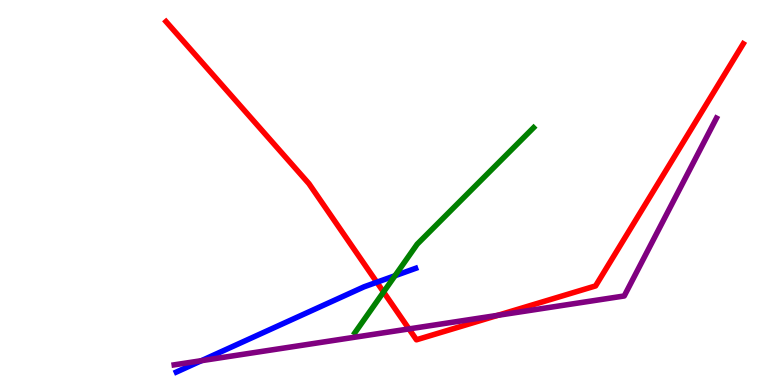[{'lines': ['blue', 'red'], 'intersections': [{'x': 4.86, 'y': 2.67}]}, {'lines': ['green', 'red'], 'intersections': [{'x': 4.95, 'y': 2.42}]}, {'lines': ['purple', 'red'], 'intersections': [{'x': 5.28, 'y': 1.46}, {'x': 6.42, 'y': 1.81}]}, {'lines': ['blue', 'green'], 'intersections': [{'x': 5.1, 'y': 2.84}]}, {'lines': ['blue', 'purple'], 'intersections': [{'x': 2.6, 'y': 0.632}]}, {'lines': ['green', 'purple'], 'intersections': []}]